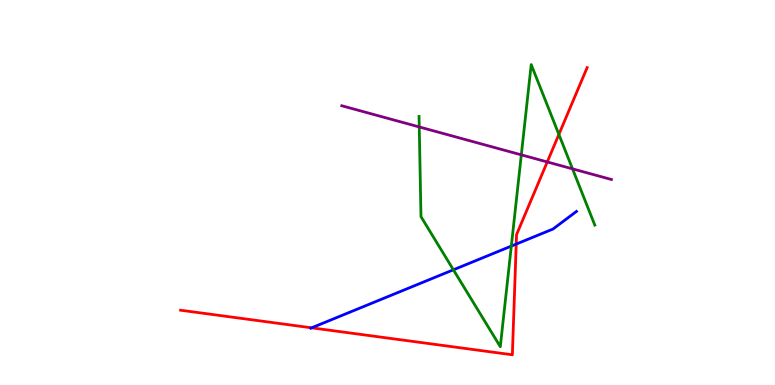[{'lines': ['blue', 'red'], 'intersections': [{'x': 4.02, 'y': 1.49}, {'x': 6.66, 'y': 3.66}]}, {'lines': ['green', 'red'], 'intersections': [{'x': 7.21, 'y': 6.51}]}, {'lines': ['purple', 'red'], 'intersections': [{'x': 7.06, 'y': 5.79}]}, {'lines': ['blue', 'green'], 'intersections': [{'x': 5.85, 'y': 2.99}, {'x': 6.6, 'y': 3.61}]}, {'lines': ['blue', 'purple'], 'intersections': []}, {'lines': ['green', 'purple'], 'intersections': [{'x': 5.41, 'y': 6.7}, {'x': 6.73, 'y': 5.98}, {'x': 7.39, 'y': 5.61}]}]